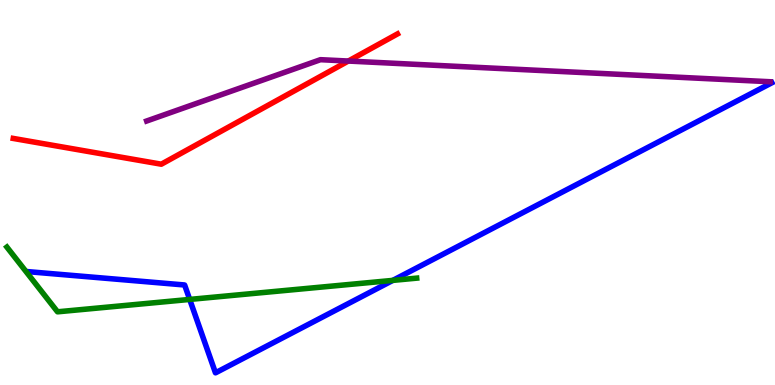[{'lines': ['blue', 'red'], 'intersections': []}, {'lines': ['green', 'red'], 'intersections': []}, {'lines': ['purple', 'red'], 'intersections': [{'x': 4.49, 'y': 8.41}]}, {'lines': ['blue', 'green'], 'intersections': [{'x': 2.45, 'y': 2.22}, {'x': 5.07, 'y': 2.72}]}, {'lines': ['blue', 'purple'], 'intersections': []}, {'lines': ['green', 'purple'], 'intersections': []}]